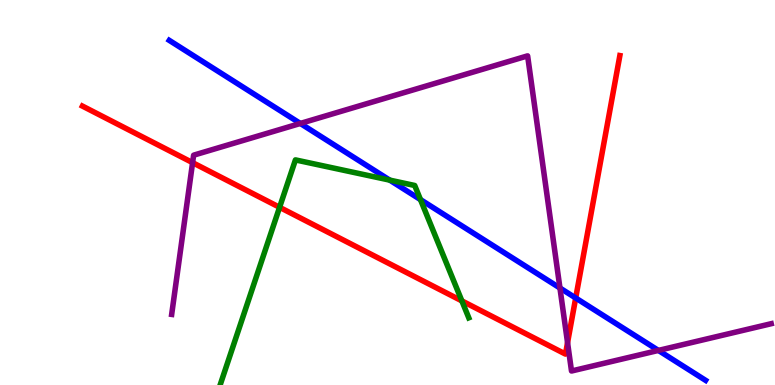[{'lines': ['blue', 'red'], 'intersections': [{'x': 7.43, 'y': 2.26}]}, {'lines': ['green', 'red'], 'intersections': [{'x': 3.61, 'y': 4.62}, {'x': 5.96, 'y': 2.18}]}, {'lines': ['purple', 'red'], 'intersections': [{'x': 2.49, 'y': 5.78}, {'x': 7.32, 'y': 1.1}]}, {'lines': ['blue', 'green'], 'intersections': [{'x': 5.03, 'y': 5.32}, {'x': 5.43, 'y': 4.82}]}, {'lines': ['blue', 'purple'], 'intersections': [{'x': 3.88, 'y': 6.79}, {'x': 7.23, 'y': 2.52}, {'x': 8.5, 'y': 0.898}]}, {'lines': ['green', 'purple'], 'intersections': []}]